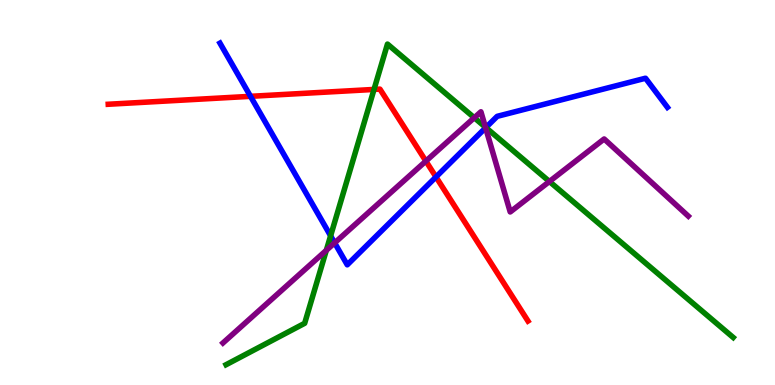[{'lines': ['blue', 'red'], 'intersections': [{'x': 3.23, 'y': 7.5}, {'x': 5.63, 'y': 5.4}]}, {'lines': ['green', 'red'], 'intersections': [{'x': 4.83, 'y': 7.68}]}, {'lines': ['purple', 'red'], 'intersections': [{'x': 5.5, 'y': 5.82}]}, {'lines': ['blue', 'green'], 'intersections': [{'x': 4.27, 'y': 3.87}, {'x': 6.27, 'y': 6.69}]}, {'lines': ['blue', 'purple'], 'intersections': [{'x': 4.32, 'y': 3.69}, {'x': 6.27, 'y': 6.68}]}, {'lines': ['green', 'purple'], 'intersections': [{'x': 4.21, 'y': 3.5}, {'x': 6.12, 'y': 6.94}, {'x': 6.26, 'y': 6.7}, {'x': 7.09, 'y': 5.29}]}]